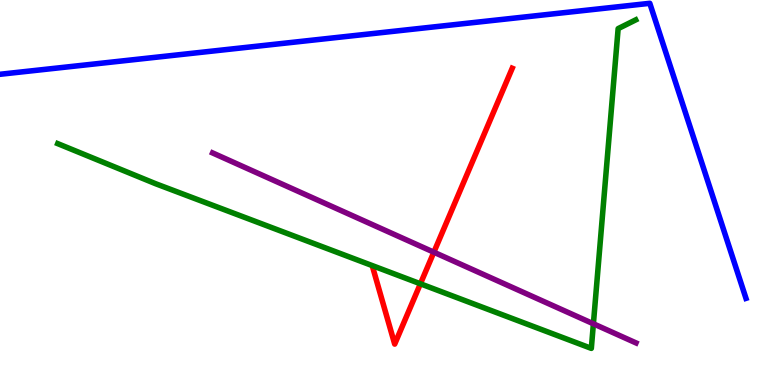[{'lines': ['blue', 'red'], 'intersections': []}, {'lines': ['green', 'red'], 'intersections': [{'x': 5.42, 'y': 2.63}]}, {'lines': ['purple', 'red'], 'intersections': [{'x': 5.6, 'y': 3.45}]}, {'lines': ['blue', 'green'], 'intersections': []}, {'lines': ['blue', 'purple'], 'intersections': []}, {'lines': ['green', 'purple'], 'intersections': [{'x': 7.66, 'y': 1.59}]}]